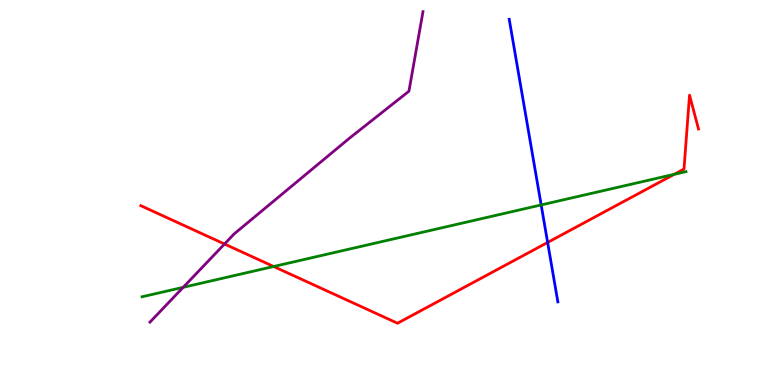[{'lines': ['blue', 'red'], 'intersections': [{'x': 7.07, 'y': 3.7}]}, {'lines': ['green', 'red'], 'intersections': [{'x': 3.53, 'y': 3.08}, {'x': 8.7, 'y': 5.47}]}, {'lines': ['purple', 'red'], 'intersections': [{'x': 2.9, 'y': 3.66}]}, {'lines': ['blue', 'green'], 'intersections': [{'x': 6.98, 'y': 4.68}]}, {'lines': ['blue', 'purple'], 'intersections': []}, {'lines': ['green', 'purple'], 'intersections': [{'x': 2.36, 'y': 2.54}]}]